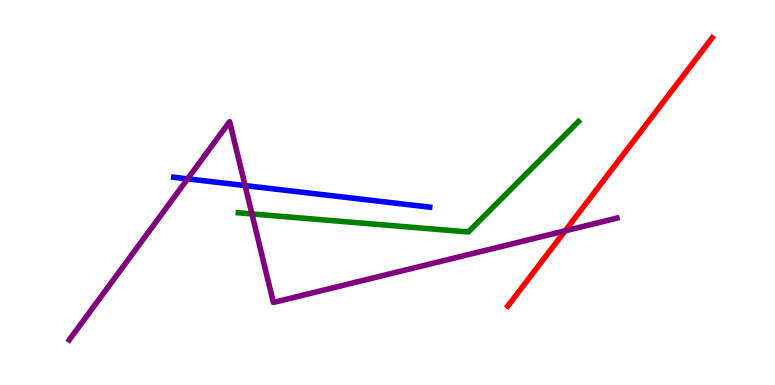[{'lines': ['blue', 'red'], 'intersections': []}, {'lines': ['green', 'red'], 'intersections': []}, {'lines': ['purple', 'red'], 'intersections': [{'x': 7.29, 'y': 4.0}]}, {'lines': ['blue', 'green'], 'intersections': []}, {'lines': ['blue', 'purple'], 'intersections': [{'x': 2.42, 'y': 5.35}, {'x': 3.16, 'y': 5.18}]}, {'lines': ['green', 'purple'], 'intersections': [{'x': 3.25, 'y': 4.44}]}]